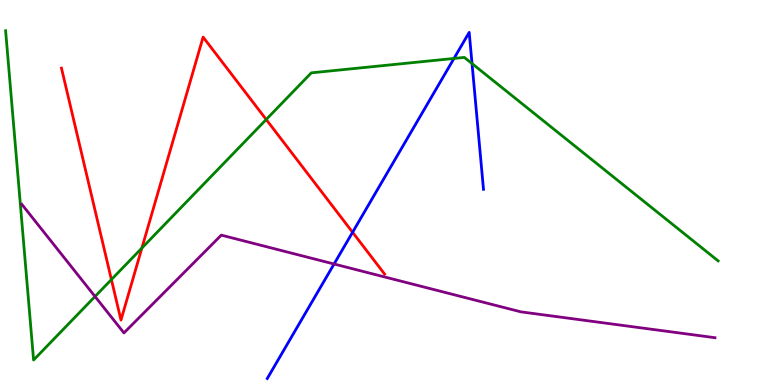[{'lines': ['blue', 'red'], 'intersections': [{'x': 4.55, 'y': 3.97}]}, {'lines': ['green', 'red'], 'intersections': [{'x': 1.44, 'y': 2.74}, {'x': 1.83, 'y': 3.56}, {'x': 3.43, 'y': 6.9}]}, {'lines': ['purple', 'red'], 'intersections': []}, {'lines': ['blue', 'green'], 'intersections': [{'x': 5.86, 'y': 8.48}, {'x': 6.09, 'y': 8.35}]}, {'lines': ['blue', 'purple'], 'intersections': [{'x': 4.31, 'y': 3.14}]}, {'lines': ['green', 'purple'], 'intersections': [{'x': 1.23, 'y': 2.3}]}]